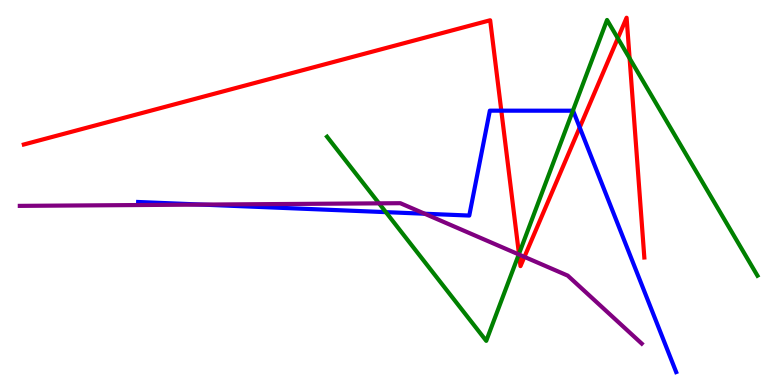[{'lines': ['blue', 'red'], 'intersections': [{'x': 6.47, 'y': 7.13}, {'x': 7.48, 'y': 6.69}]}, {'lines': ['green', 'red'], 'intersections': [{'x': 6.7, 'y': 3.4}, {'x': 7.97, 'y': 9.01}, {'x': 8.12, 'y': 8.49}]}, {'lines': ['purple', 'red'], 'intersections': [{'x': 6.7, 'y': 3.39}, {'x': 6.77, 'y': 3.33}]}, {'lines': ['blue', 'green'], 'intersections': [{'x': 4.98, 'y': 4.49}, {'x': 7.39, 'y': 7.12}]}, {'lines': ['blue', 'purple'], 'intersections': [{'x': 2.6, 'y': 4.69}, {'x': 5.48, 'y': 4.45}]}, {'lines': ['green', 'purple'], 'intersections': [{'x': 4.89, 'y': 4.72}, {'x': 6.69, 'y': 3.39}]}]